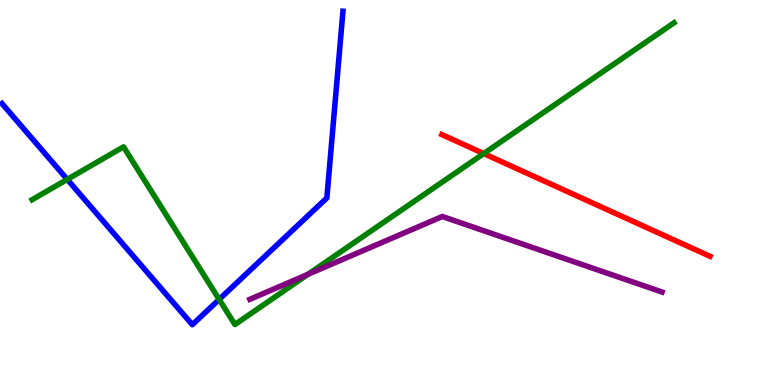[{'lines': ['blue', 'red'], 'intersections': []}, {'lines': ['green', 'red'], 'intersections': [{'x': 6.24, 'y': 6.01}]}, {'lines': ['purple', 'red'], 'intersections': []}, {'lines': ['blue', 'green'], 'intersections': [{'x': 0.868, 'y': 5.34}, {'x': 2.83, 'y': 2.22}]}, {'lines': ['blue', 'purple'], 'intersections': []}, {'lines': ['green', 'purple'], 'intersections': [{'x': 3.97, 'y': 2.88}]}]